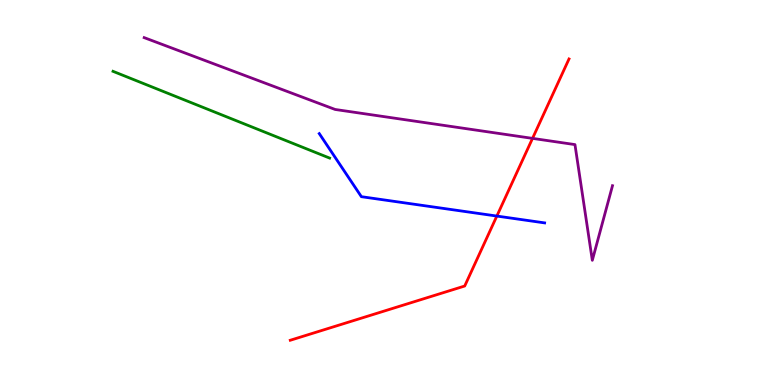[{'lines': ['blue', 'red'], 'intersections': [{'x': 6.41, 'y': 4.39}]}, {'lines': ['green', 'red'], 'intersections': []}, {'lines': ['purple', 'red'], 'intersections': [{'x': 6.87, 'y': 6.41}]}, {'lines': ['blue', 'green'], 'intersections': []}, {'lines': ['blue', 'purple'], 'intersections': []}, {'lines': ['green', 'purple'], 'intersections': []}]